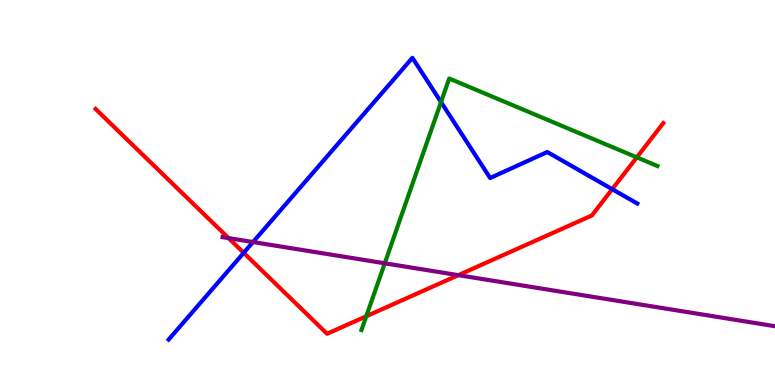[{'lines': ['blue', 'red'], 'intersections': [{'x': 3.14, 'y': 3.43}, {'x': 7.9, 'y': 5.09}]}, {'lines': ['green', 'red'], 'intersections': [{'x': 4.73, 'y': 1.79}, {'x': 8.22, 'y': 5.91}]}, {'lines': ['purple', 'red'], 'intersections': [{'x': 2.95, 'y': 3.82}, {'x': 5.91, 'y': 2.85}]}, {'lines': ['blue', 'green'], 'intersections': [{'x': 5.69, 'y': 7.35}]}, {'lines': ['blue', 'purple'], 'intersections': [{'x': 3.26, 'y': 3.71}]}, {'lines': ['green', 'purple'], 'intersections': [{'x': 4.96, 'y': 3.16}]}]